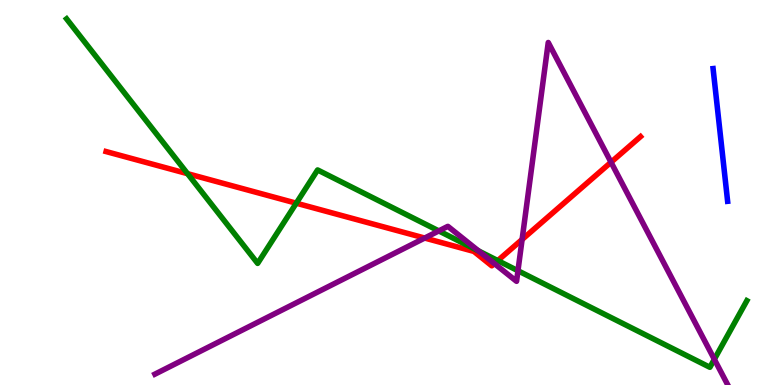[{'lines': ['blue', 'red'], 'intersections': []}, {'lines': ['green', 'red'], 'intersections': [{'x': 2.42, 'y': 5.49}, {'x': 3.82, 'y': 4.72}, {'x': 6.42, 'y': 3.23}]}, {'lines': ['purple', 'red'], 'intersections': [{'x': 5.48, 'y': 3.82}, {'x': 6.38, 'y': 3.15}, {'x': 6.74, 'y': 3.78}, {'x': 7.88, 'y': 5.79}]}, {'lines': ['blue', 'green'], 'intersections': []}, {'lines': ['blue', 'purple'], 'intersections': []}, {'lines': ['green', 'purple'], 'intersections': [{'x': 5.66, 'y': 4.0}, {'x': 6.17, 'y': 3.48}, {'x': 6.68, 'y': 2.97}, {'x': 9.22, 'y': 0.668}]}]